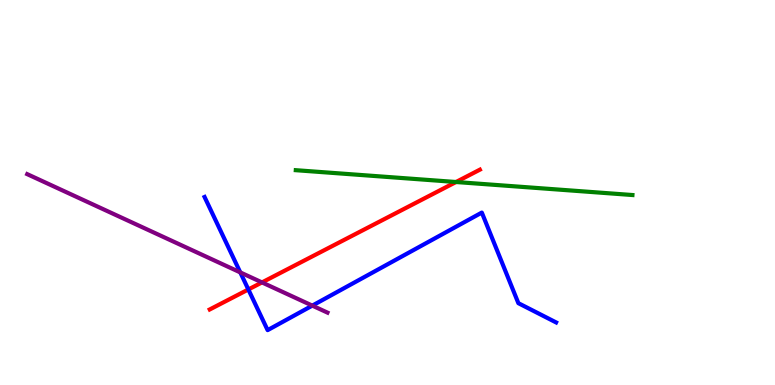[{'lines': ['blue', 'red'], 'intersections': [{'x': 3.2, 'y': 2.48}]}, {'lines': ['green', 'red'], 'intersections': [{'x': 5.88, 'y': 5.27}]}, {'lines': ['purple', 'red'], 'intersections': [{'x': 3.38, 'y': 2.66}]}, {'lines': ['blue', 'green'], 'intersections': []}, {'lines': ['blue', 'purple'], 'intersections': [{'x': 3.1, 'y': 2.92}, {'x': 4.03, 'y': 2.06}]}, {'lines': ['green', 'purple'], 'intersections': []}]